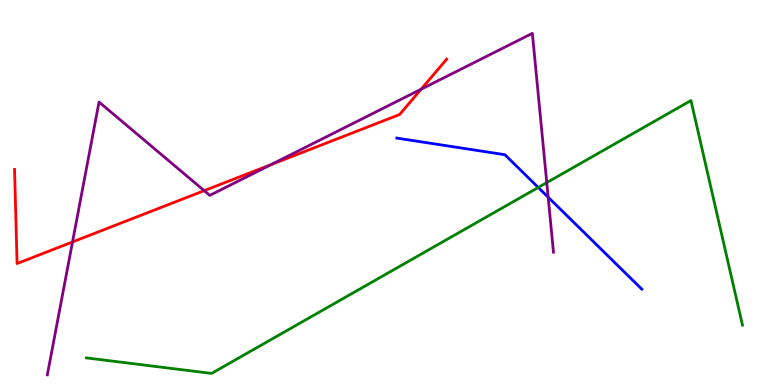[{'lines': ['blue', 'red'], 'intersections': []}, {'lines': ['green', 'red'], 'intersections': []}, {'lines': ['purple', 'red'], 'intersections': [{'x': 0.936, 'y': 3.72}, {'x': 2.63, 'y': 5.05}, {'x': 3.5, 'y': 5.72}, {'x': 5.43, 'y': 7.68}]}, {'lines': ['blue', 'green'], 'intersections': [{'x': 6.95, 'y': 5.13}]}, {'lines': ['blue', 'purple'], 'intersections': [{'x': 7.07, 'y': 4.88}]}, {'lines': ['green', 'purple'], 'intersections': [{'x': 7.06, 'y': 5.26}]}]